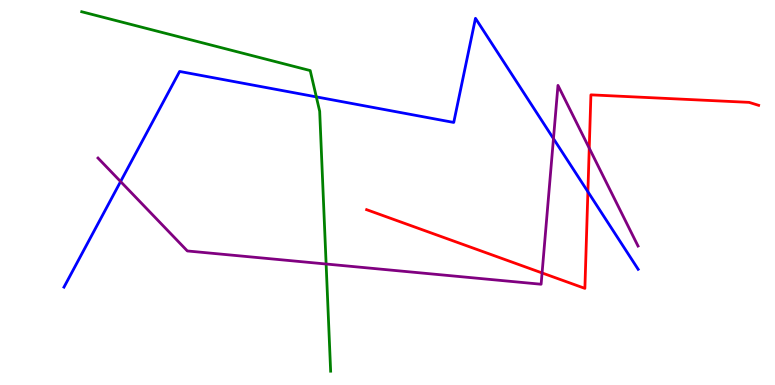[{'lines': ['blue', 'red'], 'intersections': [{'x': 7.59, 'y': 5.02}]}, {'lines': ['green', 'red'], 'intersections': []}, {'lines': ['purple', 'red'], 'intersections': [{'x': 6.99, 'y': 2.91}, {'x': 7.6, 'y': 6.15}]}, {'lines': ['blue', 'green'], 'intersections': [{'x': 4.08, 'y': 7.48}]}, {'lines': ['blue', 'purple'], 'intersections': [{'x': 1.56, 'y': 5.28}, {'x': 7.14, 'y': 6.4}]}, {'lines': ['green', 'purple'], 'intersections': [{'x': 4.21, 'y': 3.14}]}]